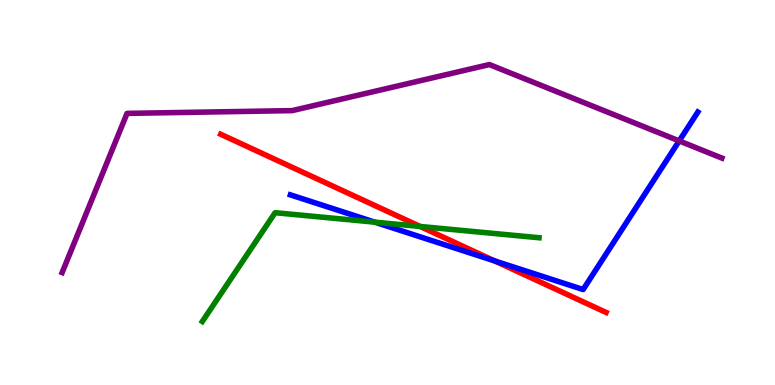[{'lines': ['blue', 'red'], 'intersections': [{'x': 6.38, 'y': 3.22}]}, {'lines': ['green', 'red'], 'intersections': [{'x': 5.42, 'y': 4.12}]}, {'lines': ['purple', 'red'], 'intersections': []}, {'lines': ['blue', 'green'], 'intersections': [{'x': 4.84, 'y': 4.23}]}, {'lines': ['blue', 'purple'], 'intersections': [{'x': 8.76, 'y': 6.34}]}, {'lines': ['green', 'purple'], 'intersections': []}]